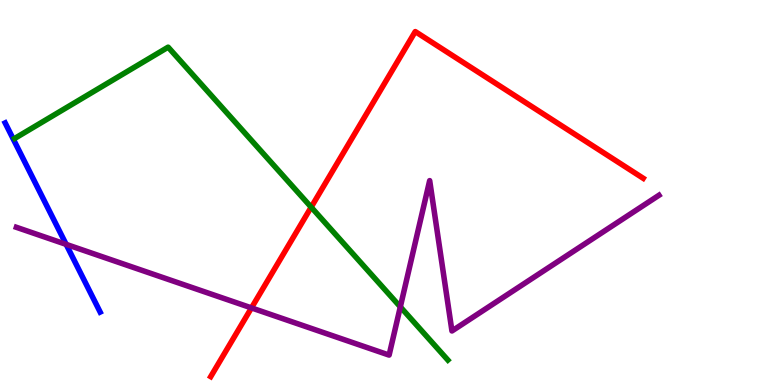[{'lines': ['blue', 'red'], 'intersections': []}, {'lines': ['green', 'red'], 'intersections': [{'x': 4.02, 'y': 4.62}]}, {'lines': ['purple', 'red'], 'intersections': [{'x': 3.24, 'y': 2.0}]}, {'lines': ['blue', 'green'], 'intersections': []}, {'lines': ['blue', 'purple'], 'intersections': [{'x': 0.854, 'y': 3.65}]}, {'lines': ['green', 'purple'], 'intersections': [{'x': 5.17, 'y': 2.03}]}]